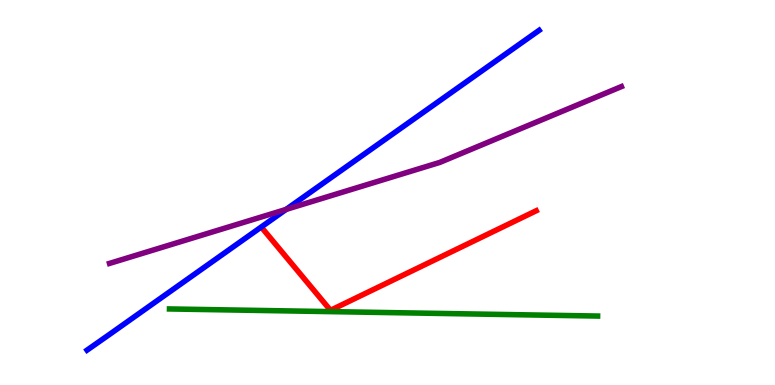[{'lines': ['blue', 'red'], 'intersections': []}, {'lines': ['green', 'red'], 'intersections': []}, {'lines': ['purple', 'red'], 'intersections': []}, {'lines': ['blue', 'green'], 'intersections': []}, {'lines': ['blue', 'purple'], 'intersections': [{'x': 3.69, 'y': 4.56}]}, {'lines': ['green', 'purple'], 'intersections': []}]